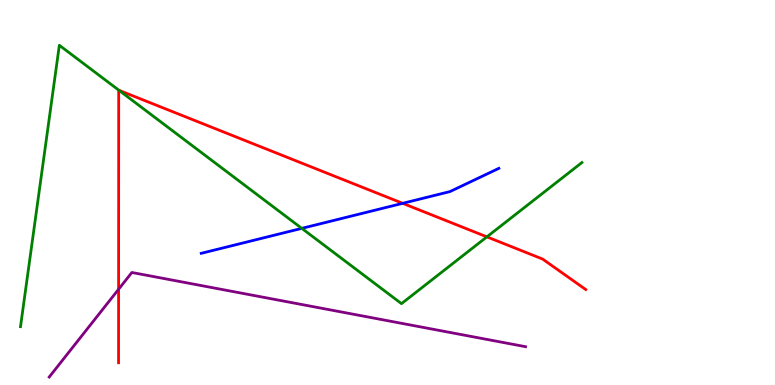[{'lines': ['blue', 'red'], 'intersections': [{'x': 5.2, 'y': 4.72}]}, {'lines': ['green', 'red'], 'intersections': [{'x': 1.54, 'y': 7.65}, {'x': 6.28, 'y': 3.85}]}, {'lines': ['purple', 'red'], 'intersections': [{'x': 1.53, 'y': 2.49}]}, {'lines': ['blue', 'green'], 'intersections': [{'x': 3.89, 'y': 4.07}]}, {'lines': ['blue', 'purple'], 'intersections': []}, {'lines': ['green', 'purple'], 'intersections': []}]